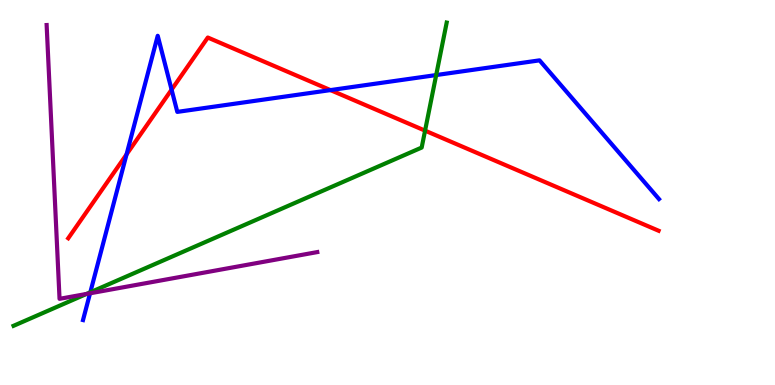[{'lines': ['blue', 'red'], 'intersections': [{'x': 1.63, 'y': 5.99}, {'x': 2.21, 'y': 7.67}, {'x': 4.26, 'y': 7.66}]}, {'lines': ['green', 'red'], 'intersections': [{'x': 5.48, 'y': 6.61}]}, {'lines': ['purple', 'red'], 'intersections': []}, {'lines': ['blue', 'green'], 'intersections': [{'x': 1.17, 'y': 2.41}, {'x': 5.63, 'y': 8.05}]}, {'lines': ['blue', 'purple'], 'intersections': [{'x': 1.16, 'y': 2.38}]}, {'lines': ['green', 'purple'], 'intersections': [{'x': 1.12, 'y': 2.37}]}]